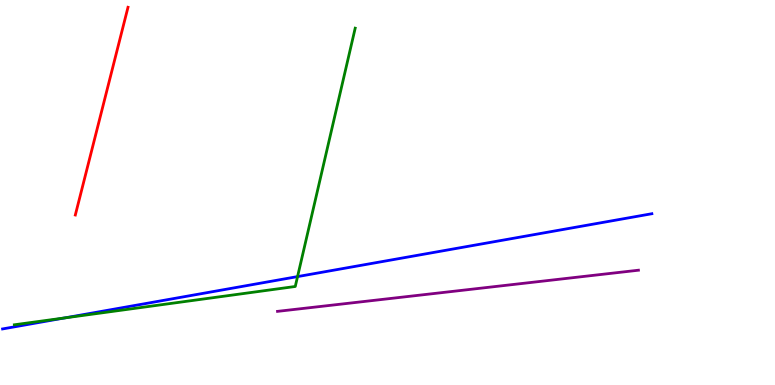[{'lines': ['blue', 'red'], 'intersections': []}, {'lines': ['green', 'red'], 'intersections': []}, {'lines': ['purple', 'red'], 'intersections': []}, {'lines': ['blue', 'green'], 'intersections': [{'x': 0.834, 'y': 1.74}, {'x': 3.84, 'y': 2.82}]}, {'lines': ['blue', 'purple'], 'intersections': []}, {'lines': ['green', 'purple'], 'intersections': []}]